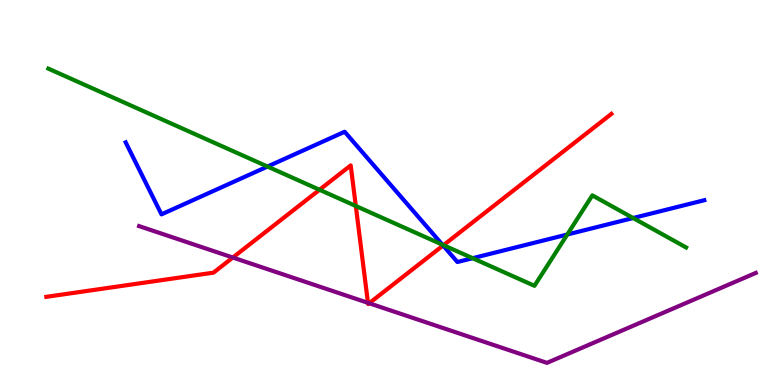[{'lines': ['blue', 'red'], 'intersections': [{'x': 5.72, 'y': 3.62}]}, {'lines': ['green', 'red'], 'intersections': [{'x': 4.12, 'y': 5.07}, {'x': 4.59, 'y': 4.65}, {'x': 5.72, 'y': 3.63}]}, {'lines': ['purple', 'red'], 'intersections': [{'x': 3.0, 'y': 3.31}, {'x': 4.75, 'y': 2.13}, {'x': 4.76, 'y': 2.12}]}, {'lines': ['blue', 'green'], 'intersections': [{'x': 3.45, 'y': 5.67}, {'x': 5.71, 'y': 3.64}, {'x': 6.1, 'y': 3.29}, {'x': 7.32, 'y': 3.91}, {'x': 8.17, 'y': 4.34}]}, {'lines': ['blue', 'purple'], 'intersections': []}, {'lines': ['green', 'purple'], 'intersections': []}]